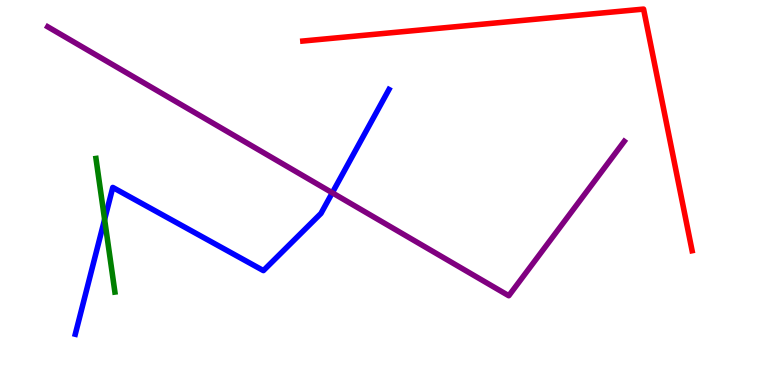[{'lines': ['blue', 'red'], 'intersections': []}, {'lines': ['green', 'red'], 'intersections': []}, {'lines': ['purple', 'red'], 'intersections': []}, {'lines': ['blue', 'green'], 'intersections': [{'x': 1.35, 'y': 4.3}]}, {'lines': ['blue', 'purple'], 'intersections': [{'x': 4.29, 'y': 4.99}]}, {'lines': ['green', 'purple'], 'intersections': []}]